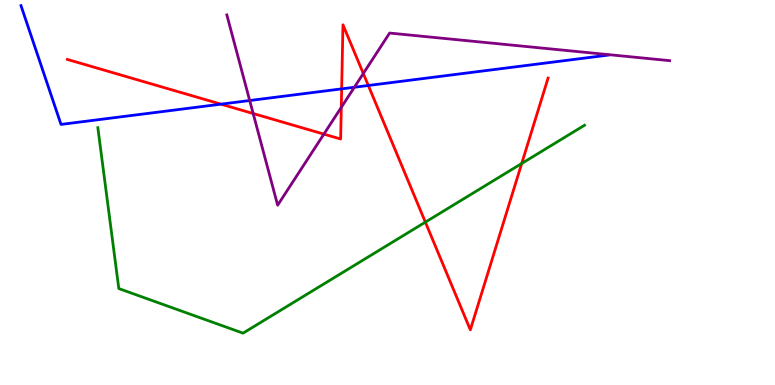[{'lines': ['blue', 'red'], 'intersections': [{'x': 2.85, 'y': 7.29}, {'x': 4.41, 'y': 7.69}, {'x': 4.75, 'y': 7.78}]}, {'lines': ['green', 'red'], 'intersections': [{'x': 5.49, 'y': 4.23}, {'x': 6.73, 'y': 5.75}]}, {'lines': ['purple', 'red'], 'intersections': [{'x': 3.27, 'y': 7.05}, {'x': 4.18, 'y': 6.52}, {'x': 4.4, 'y': 7.21}, {'x': 4.69, 'y': 8.09}]}, {'lines': ['blue', 'green'], 'intersections': []}, {'lines': ['blue', 'purple'], 'intersections': [{'x': 3.22, 'y': 7.39}, {'x': 4.57, 'y': 7.73}]}, {'lines': ['green', 'purple'], 'intersections': []}]